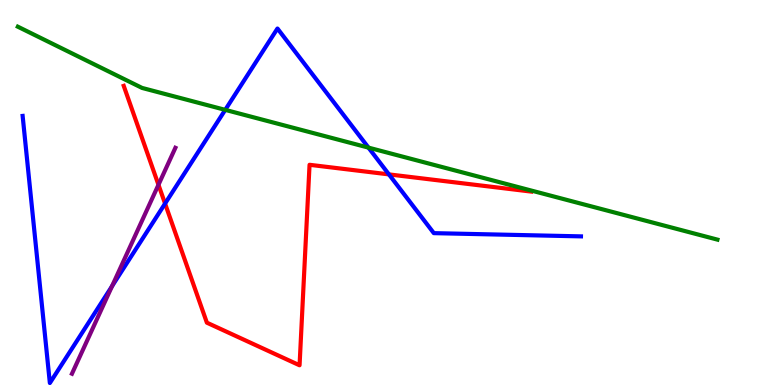[{'lines': ['blue', 'red'], 'intersections': [{'x': 2.13, 'y': 4.71}, {'x': 5.02, 'y': 5.47}]}, {'lines': ['green', 'red'], 'intersections': []}, {'lines': ['purple', 'red'], 'intersections': [{'x': 2.04, 'y': 5.2}]}, {'lines': ['blue', 'green'], 'intersections': [{'x': 2.91, 'y': 7.15}, {'x': 4.75, 'y': 6.17}]}, {'lines': ['blue', 'purple'], 'intersections': [{'x': 1.45, 'y': 2.57}]}, {'lines': ['green', 'purple'], 'intersections': []}]